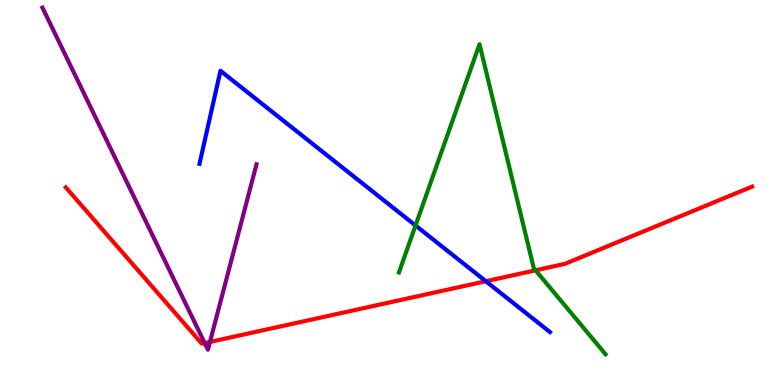[{'lines': ['blue', 'red'], 'intersections': [{'x': 6.27, 'y': 2.7}]}, {'lines': ['green', 'red'], 'intersections': [{'x': 6.91, 'y': 2.98}]}, {'lines': ['purple', 'red'], 'intersections': [{'x': 2.64, 'y': 1.09}, {'x': 2.71, 'y': 1.12}]}, {'lines': ['blue', 'green'], 'intersections': [{'x': 5.36, 'y': 4.14}]}, {'lines': ['blue', 'purple'], 'intersections': []}, {'lines': ['green', 'purple'], 'intersections': []}]